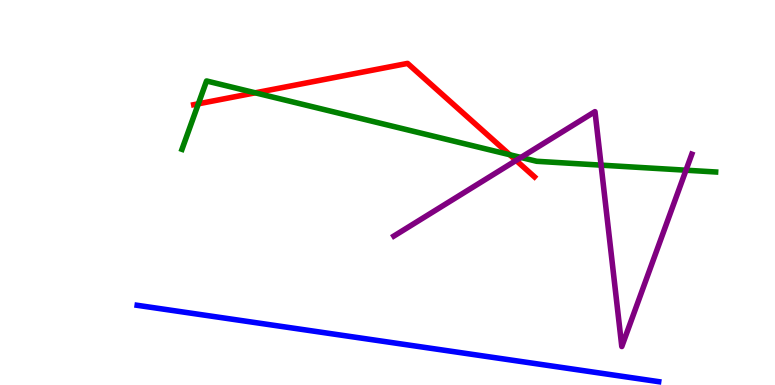[{'lines': ['blue', 'red'], 'intersections': []}, {'lines': ['green', 'red'], 'intersections': [{'x': 2.56, 'y': 7.3}, {'x': 3.29, 'y': 7.59}, {'x': 6.58, 'y': 5.98}]}, {'lines': ['purple', 'red'], 'intersections': [{'x': 6.66, 'y': 5.83}]}, {'lines': ['blue', 'green'], 'intersections': []}, {'lines': ['blue', 'purple'], 'intersections': []}, {'lines': ['green', 'purple'], 'intersections': [{'x': 6.72, 'y': 5.91}, {'x': 7.76, 'y': 5.71}, {'x': 8.85, 'y': 5.58}]}]